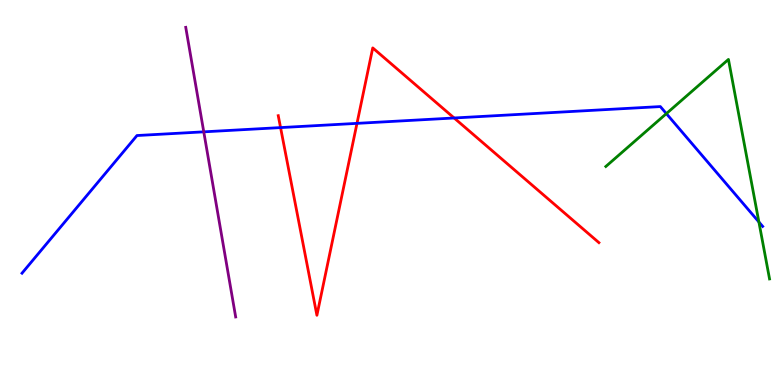[{'lines': ['blue', 'red'], 'intersections': [{'x': 3.62, 'y': 6.69}, {'x': 4.61, 'y': 6.8}, {'x': 5.86, 'y': 6.94}]}, {'lines': ['green', 'red'], 'intersections': []}, {'lines': ['purple', 'red'], 'intersections': []}, {'lines': ['blue', 'green'], 'intersections': [{'x': 8.6, 'y': 7.05}, {'x': 9.79, 'y': 4.23}]}, {'lines': ['blue', 'purple'], 'intersections': [{'x': 2.63, 'y': 6.58}]}, {'lines': ['green', 'purple'], 'intersections': []}]